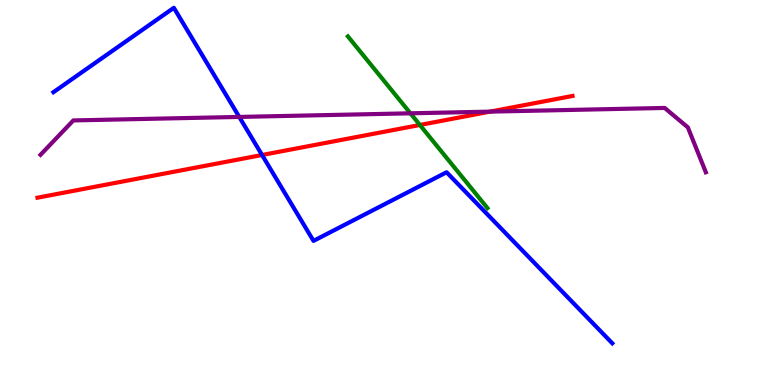[{'lines': ['blue', 'red'], 'intersections': [{'x': 3.38, 'y': 5.97}]}, {'lines': ['green', 'red'], 'intersections': [{'x': 5.42, 'y': 6.75}]}, {'lines': ['purple', 'red'], 'intersections': [{'x': 6.32, 'y': 7.1}]}, {'lines': ['blue', 'green'], 'intersections': []}, {'lines': ['blue', 'purple'], 'intersections': [{'x': 3.09, 'y': 6.96}]}, {'lines': ['green', 'purple'], 'intersections': [{'x': 5.3, 'y': 7.06}]}]